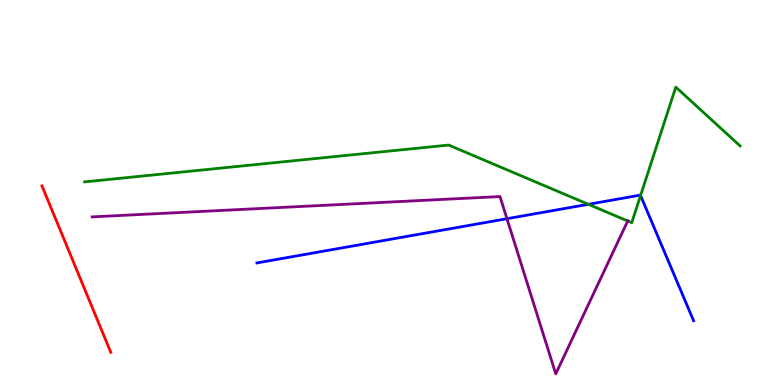[{'lines': ['blue', 'red'], 'intersections': []}, {'lines': ['green', 'red'], 'intersections': []}, {'lines': ['purple', 'red'], 'intersections': []}, {'lines': ['blue', 'green'], 'intersections': [{'x': 7.59, 'y': 4.69}, {'x': 8.27, 'y': 4.92}]}, {'lines': ['blue', 'purple'], 'intersections': [{'x': 6.54, 'y': 4.32}]}, {'lines': ['green', 'purple'], 'intersections': [{'x': 8.1, 'y': 4.26}]}]